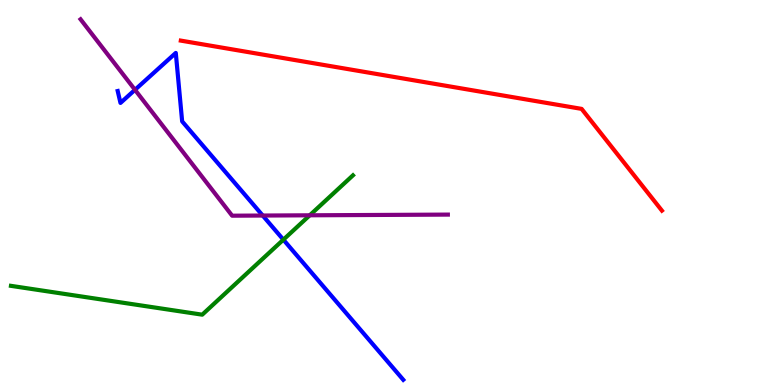[{'lines': ['blue', 'red'], 'intersections': []}, {'lines': ['green', 'red'], 'intersections': []}, {'lines': ['purple', 'red'], 'intersections': []}, {'lines': ['blue', 'green'], 'intersections': [{'x': 3.66, 'y': 3.77}]}, {'lines': ['blue', 'purple'], 'intersections': [{'x': 1.74, 'y': 7.67}, {'x': 3.39, 'y': 4.4}]}, {'lines': ['green', 'purple'], 'intersections': [{'x': 4.0, 'y': 4.41}]}]